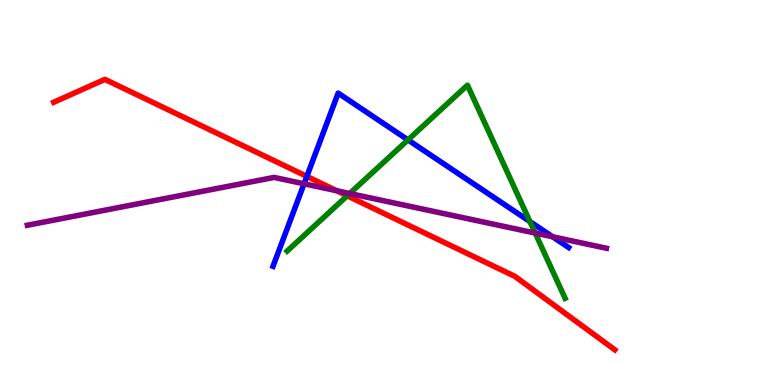[{'lines': ['blue', 'red'], 'intersections': [{'x': 3.96, 'y': 5.42}]}, {'lines': ['green', 'red'], 'intersections': [{'x': 4.48, 'y': 4.91}]}, {'lines': ['purple', 'red'], 'intersections': [{'x': 4.35, 'y': 5.05}]}, {'lines': ['blue', 'green'], 'intersections': [{'x': 5.26, 'y': 6.37}, {'x': 6.84, 'y': 4.24}]}, {'lines': ['blue', 'purple'], 'intersections': [{'x': 3.92, 'y': 5.23}, {'x': 7.13, 'y': 3.85}]}, {'lines': ['green', 'purple'], 'intersections': [{'x': 4.51, 'y': 4.97}, {'x': 6.91, 'y': 3.95}]}]